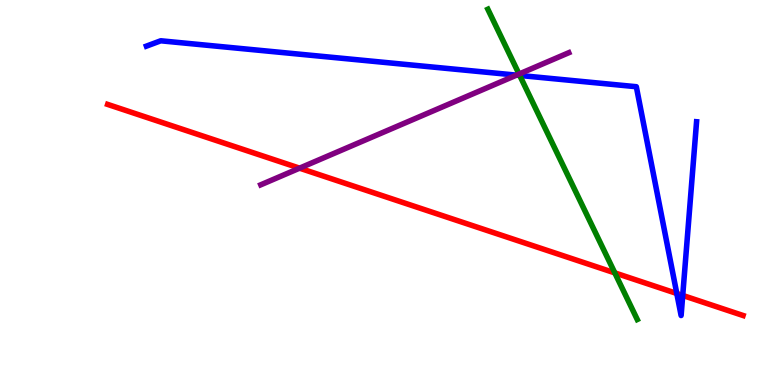[{'lines': ['blue', 'red'], 'intersections': [{'x': 8.73, 'y': 2.38}, {'x': 8.81, 'y': 2.33}]}, {'lines': ['green', 'red'], 'intersections': [{'x': 7.93, 'y': 2.91}]}, {'lines': ['purple', 'red'], 'intersections': [{'x': 3.87, 'y': 5.63}]}, {'lines': ['blue', 'green'], 'intersections': [{'x': 6.71, 'y': 8.04}]}, {'lines': ['blue', 'purple'], 'intersections': [{'x': 6.66, 'y': 8.05}]}, {'lines': ['green', 'purple'], 'intersections': [{'x': 6.7, 'y': 8.08}]}]